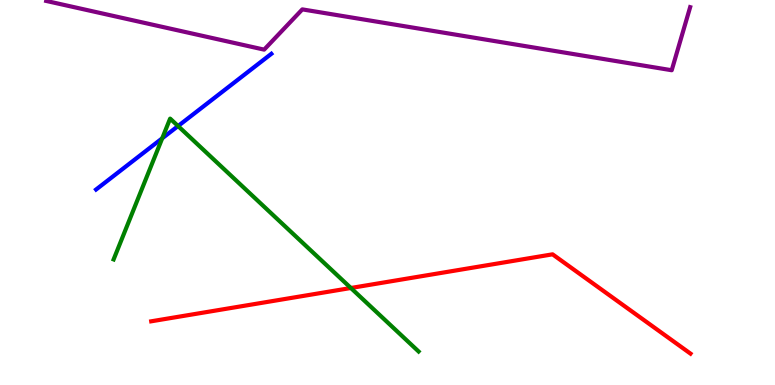[{'lines': ['blue', 'red'], 'intersections': []}, {'lines': ['green', 'red'], 'intersections': [{'x': 4.53, 'y': 2.52}]}, {'lines': ['purple', 'red'], 'intersections': []}, {'lines': ['blue', 'green'], 'intersections': [{'x': 2.09, 'y': 6.41}, {'x': 2.3, 'y': 6.73}]}, {'lines': ['blue', 'purple'], 'intersections': []}, {'lines': ['green', 'purple'], 'intersections': []}]